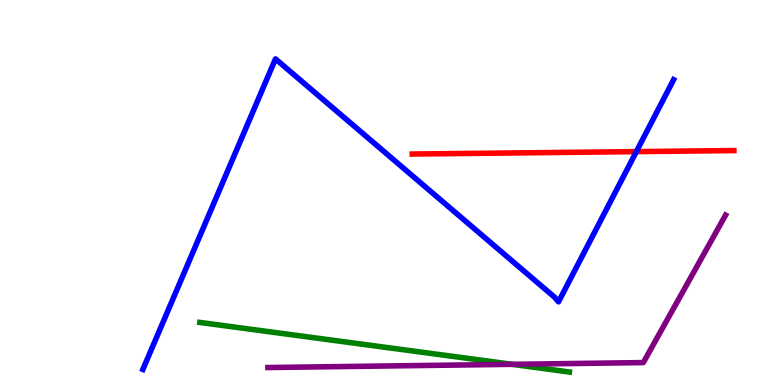[{'lines': ['blue', 'red'], 'intersections': [{'x': 8.21, 'y': 6.06}]}, {'lines': ['green', 'red'], 'intersections': []}, {'lines': ['purple', 'red'], 'intersections': []}, {'lines': ['blue', 'green'], 'intersections': []}, {'lines': ['blue', 'purple'], 'intersections': []}, {'lines': ['green', 'purple'], 'intersections': [{'x': 6.61, 'y': 0.537}]}]